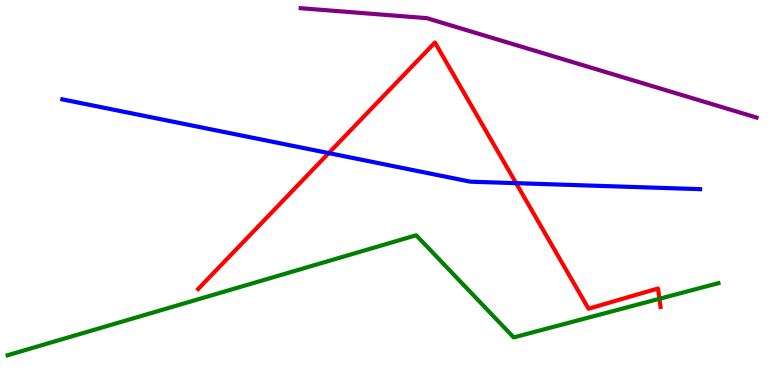[{'lines': ['blue', 'red'], 'intersections': [{'x': 4.24, 'y': 6.02}, {'x': 6.66, 'y': 5.24}]}, {'lines': ['green', 'red'], 'intersections': [{'x': 8.51, 'y': 2.24}]}, {'lines': ['purple', 'red'], 'intersections': []}, {'lines': ['blue', 'green'], 'intersections': []}, {'lines': ['blue', 'purple'], 'intersections': []}, {'lines': ['green', 'purple'], 'intersections': []}]